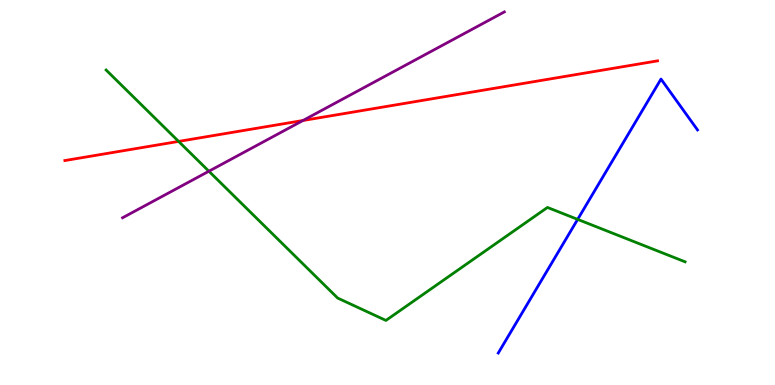[{'lines': ['blue', 'red'], 'intersections': []}, {'lines': ['green', 'red'], 'intersections': [{'x': 2.3, 'y': 6.33}]}, {'lines': ['purple', 'red'], 'intersections': [{'x': 3.91, 'y': 6.87}]}, {'lines': ['blue', 'green'], 'intersections': [{'x': 7.45, 'y': 4.3}]}, {'lines': ['blue', 'purple'], 'intersections': []}, {'lines': ['green', 'purple'], 'intersections': [{'x': 2.7, 'y': 5.55}]}]